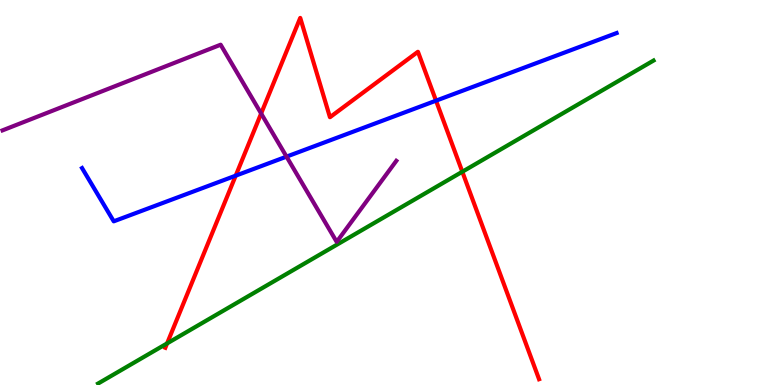[{'lines': ['blue', 'red'], 'intersections': [{'x': 3.04, 'y': 5.44}, {'x': 5.63, 'y': 7.39}]}, {'lines': ['green', 'red'], 'intersections': [{'x': 2.16, 'y': 1.08}, {'x': 5.97, 'y': 5.54}]}, {'lines': ['purple', 'red'], 'intersections': [{'x': 3.37, 'y': 7.05}]}, {'lines': ['blue', 'green'], 'intersections': []}, {'lines': ['blue', 'purple'], 'intersections': [{'x': 3.7, 'y': 5.93}]}, {'lines': ['green', 'purple'], 'intersections': []}]